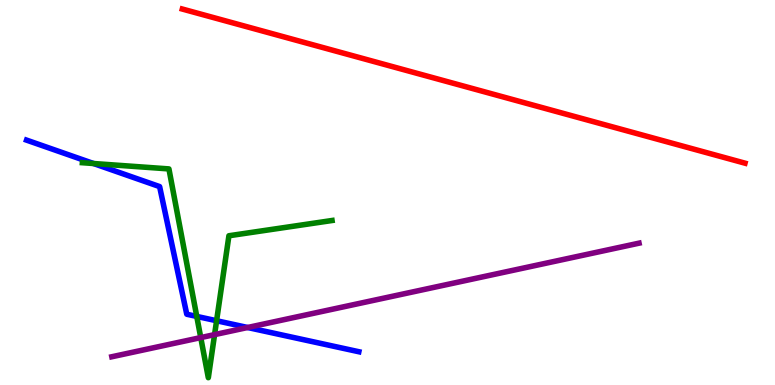[{'lines': ['blue', 'red'], 'intersections': []}, {'lines': ['green', 'red'], 'intersections': []}, {'lines': ['purple', 'red'], 'intersections': []}, {'lines': ['blue', 'green'], 'intersections': [{'x': 1.21, 'y': 5.75}, {'x': 2.54, 'y': 1.78}, {'x': 2.79, 'y': 1.67}]}, {'lines': ['blue', 'purple'], 'intersections': [{'x': 3.2, 'y': 1.49}]}, {'lines': ['green', 'purple'], 'intersections': [{'x': 2.59, 'y': 1.23}, {'x': 2.77, 'y': 1.31}]}]